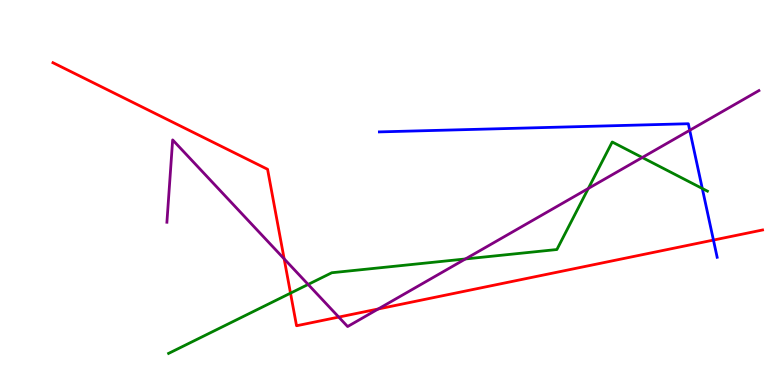[{'lines': ['blue', 'red'], 'intersections': [{'x': 9.21, 'y': 3.76}]}, {'lines': ['green', 'red'], 'intersections': [{'x': 3.75, 'y': 2.39}]}, {'lines': ['purple', 'red'], 'intersections': [{'x': 3.67, 'y': 3.28}, {'x': 4.37, 'y': 1.76}, {'x': 4.88, 'y': 1.97}]}, {'lines': ['blue', 'green'], 'intersections': [{'x': 9.06, 'y': 5.1}]}, {'lines': ['blue', 'purple'], 'intersections': [{'x': 8.9, 'y': 6.62}]}, {'lines': ['green', 'purple'], 'intersections': [{'x': 3.98, 'y': 2.61}, {'x': 6.01, 'y': 3.27}, {'x': 7.59, 'y': 5.1}, {'x': 8.29, 'y': 5.91}]}]